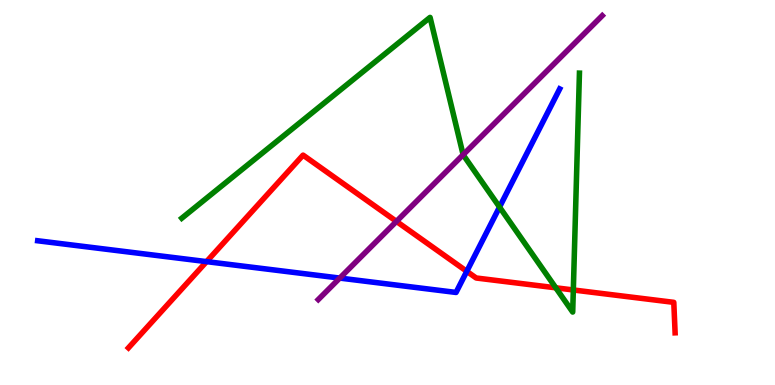[{'lines': ['blue', 'red'], 'intersections': [{'x': 2.67, 'y': 3.2}, {'x': 6.02, 'y': 2.95}]}, {'lines': ['green', 'red'], 'intersections': [{'x': 7.17, 'y': 2.52}, {'x': 7.4, 'y': 2.47}]}, {'lines': ['purple', 'red'], 'intersections': [{'x': 5.12, 'y': 4.25}]}, {'lines': ['blue', 'green'], 'intersections': [{'x': 6.45, 'y': 4.62}]}, {'lines': ['blue', 'purple'], 'intersections': [{'x': 4.38, 'y': 2.78}]}, {'lines': ['green', 'purple'], 'intersections': [{'x': 5.98, 'y': 5.98}]}]